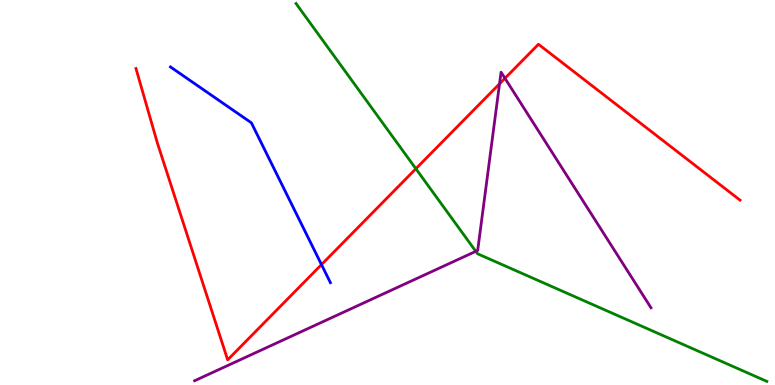[{'lines': ['blue', 'red'], 'intersections': [{'x': 4.15, 'y': 3.13}]}, {'lines': ['green', 'red'], 'intersections': [{'x': 5.37, 'y': 5.62}]}, {'lines': ['purple', 'red'], 'intersections': [{'x': 6.45, 'y': 7.82}, {'x': 6.52, 'y': 7.97}]}, {'lines': ['blue', 'green'], 'intersections': []}, {'lines': ['blue', 'purple'], 'intersections': []}, {'lines': ['green', 'purple'], 'intersections': [{'x': 6.14, 'y': 3.47}]}]